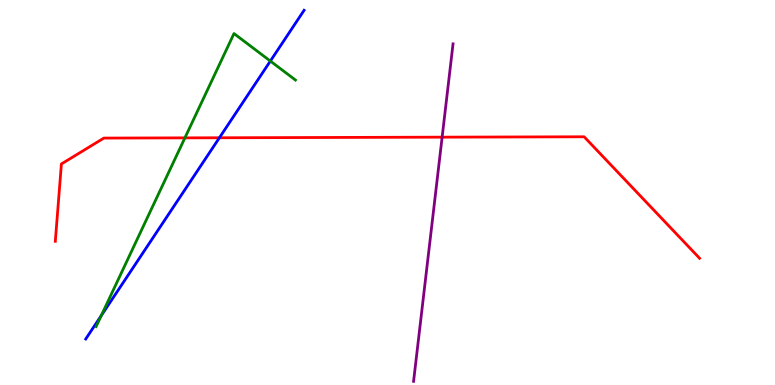[{'lines': ['blue', 'red'], 'intersections': [{'x': 2.83, 'y': 6.42}]}, {'lines': ['green', 'red'], 'intersections': [{'x': 2.39, 'y': 6.42}]}, {'lines': ['purple', 'red'], 'intersections': [{'x': 5.7, 'y': 6.44}]}, {'lines': ['blue', 'green'], 'intersections': [{'x': 1.31, 'y': 1.8}, {'x': 3.49, 'y': 8.41}]}, {'lines': ['blue', 'purple'], 'intersections': []}, {'lines': ['green', 'purple'], 'intersections': []}]